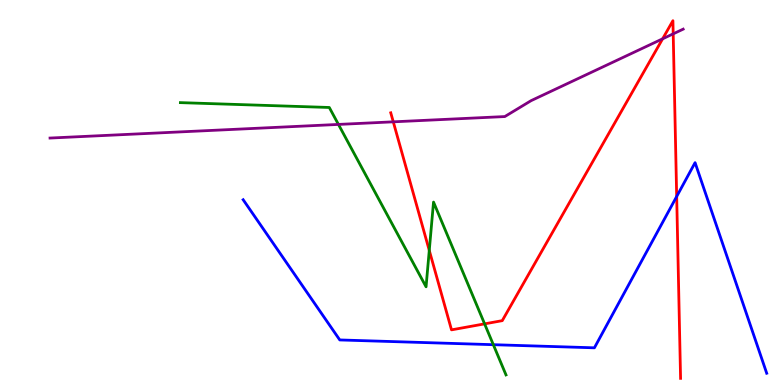[{'lines': ['blue', 'red'], 'intersections': [{'x': 8.73, 'y': 4.9}]}, {'lines': ['green', 'red'], 'intersections': [{'x': 5.54, 'y': 3.5}, {'x': 6.25, 'y': 1.59}]}, {'lines': ['purple', 'red'], 'intersections': [{'x': 5.07, 'y': 6.84}, {'x': 8.55, 'y': 8.99}, {'x': 8.69, 'y': 9.12}]}, {'lines': ['blue', 'green'], 'intersections': [{'x': 6.37, 'y': 1.05}]}, {'lines': ['blue', 'purple'], 'intersections': []}, {'lines': ['green', 'purple'], 'intersections': [{'x': 4.37, 'y': 6.77}]}]